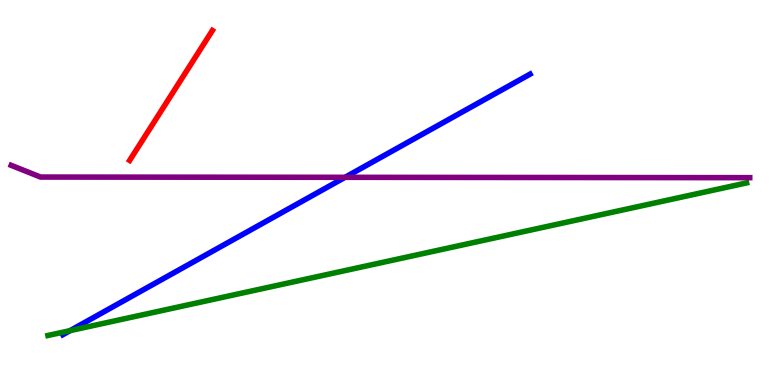[{'lines': ['blue', 'red'], 'intersections': []}, {'lines': ['green', 'red'], 'intersections': []}, {'lines': ['purple', 'red'], 'intersections': []}, {'lines': ['blue', 'green'], 'intersections': [{'x': 0.904, 'y': 1.41}]}, {'lines': ['blue', 'purple'], 'intersections': [{'x': 4.45, 'y': 5.39}]}, {'lines': ['green', 'purple'], 'intersections': []}]